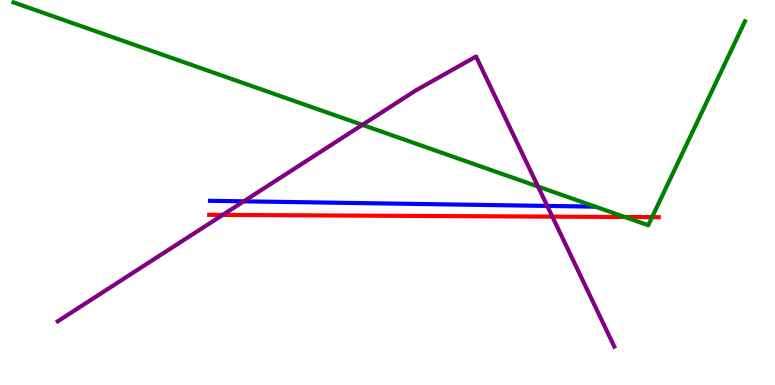[{'lines': ['blue', 'red'], 'intersections': []}, {'lines': ['green', 'red'], 'intersections': [{'x': 8.06, 'y': 4.36}, {'x': 8.41, 'y': 4.36}]}, {'lines': ['purple', 'red'], 'intersections': [{'x': 2.87, 'y': 4.42}, {'x': 7.13, 'y': 4.37}]}, {'lines': ['blue', 'green'], 'intersections': []}, {'lines': ['blue', 'purple'], 'intersections': [{'x': 3.15, 'y': 4.77}, {'x': 7.06, 'y': 4.65}]}, {'lines': ['green', 'purple'], 'intersections': [{'x': 4.68, 'y': 6.76}, {'x': 6.94, 'y': 5.15}]}]